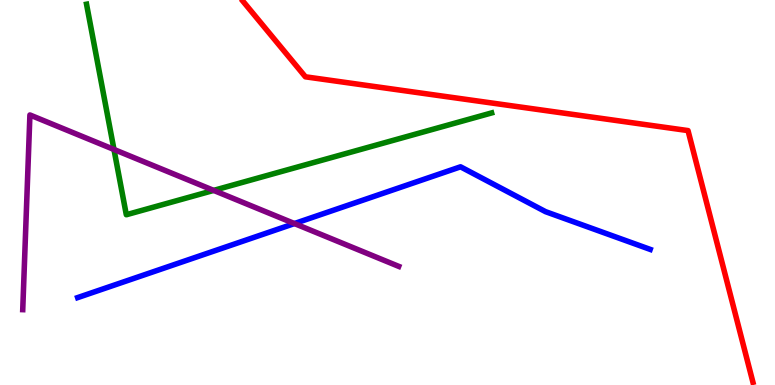[{'lines': ['blue', 'red'], 'intersections': []}, {'lines': ['green', 'red'], 'intersections': []}, {'lines': ['purple', 'red'], 'intersections': []}, {'lines': ['blue', 'green'], 'intersections': []}, {'lines': ['blue', 'purple'], 'intersections': [{'x': 3.8, 'y': 4.19}]}, {'lines': ['green', 'purple'], 'intersections': [{'x': 1.47, 'y': 6.12}, {'x': 2.76, 'y': 5.05}]}]